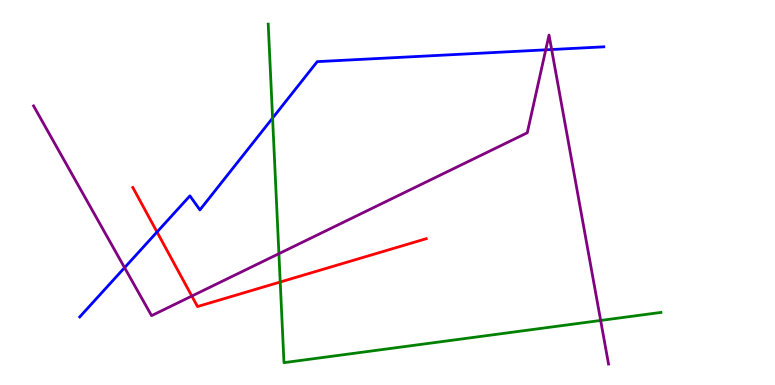[{'lines': ['blue', 'red'], 'intersections': [{'x': 2.03, 'y': 3.97}]}, {'lines': ['green', 'red'], 'intersections': [{'x': 3.62, 'y': 2.67}]}, {'lines': ['purple', 'red'], 'intersections': [{'x': 2.48, 'y': 2.31}]}, {'lines': ['blue', 'green'], 'intersections': [{'x': 3.52, 'y': 6.93}]}, {'lines': ['blue', 'purple'], 'intersections': [{'x': 1.61, 'y': 3.05}, {'x': 7.04, 'y': 8.71}, {'x': 7.12, 'y': 8.71}]}, {'lines': ['green', 'purple'], 'intersections': [{'x': 3.6, 'y': 3.41}, {'x': 7.75, 'y': 1.68}]}]